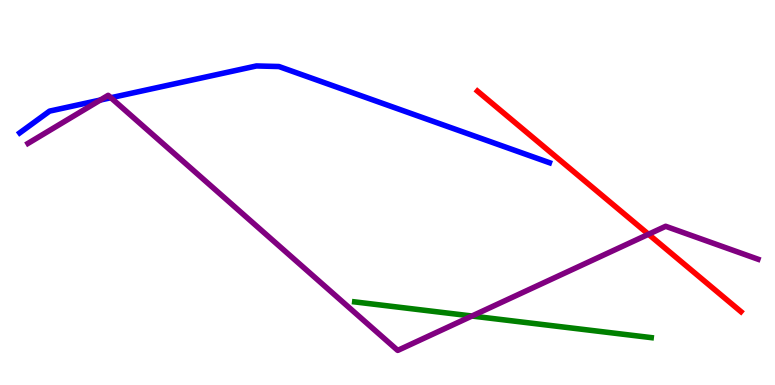[{'lines': ['blue', 'red'], 'intersections': []}, {'lines': ['green', 'red'], 'intersections': []}, {'lines': ['purple', 'red'], 'intersections': [{'x': 8.37, 'y': 3.92}]}, {'lines': ['blue', 'green'], 'intersections': []}, {'lines': ['blue', 'purple'], 'intersections': [{'x': 1.29, 'y': 7.4}, {'x': 1.43, 'y': 7.46}]}, {'lines': ['green', 'purple'], 'intersections': [{'x': 6.09, 'y': 1.79}]}]